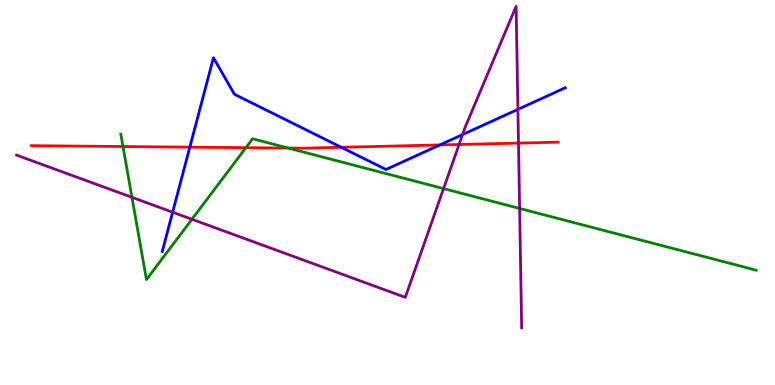[{'lines': ['blue', 'red'], 'intersections': [{'x': 2.45, 'y': 6.18}, {'x': 4.4, 'y': 6.17}, {'x': 5.68, 'y': 6.23}]}, {'lines': ['green', 'red'], 'intersections': [{'x': 1.59, 'y': 6.19}, {'x': 3.17, 'y': 6.16}, {'x': 3.72, 'y': 6.15}]}, {'lines': ['purple', 'red'], 'intersections': [{'x': 5.92, 'y': 6.25}, {'x': 6.69, 'y': 6.28}]}, {'lines': ['blue', 'green'], 'intersections': []}, {'lines': ['blue', 'purple'], 'intersections': [{'x': 2.23, 'y': 4.49}, {'x': 5.97, 'y': 6.5}, {'x': 6.68, 'y': 7.16}]}, {'lines': ['green', 'purple'], 'intersections': [{'x': 1.7, 'y': 4.87}, {'x': 2.48, 'y': 4.3}, {'x': 5.72, 'y': 5.1}, {'x': 6.7, 'y': 4.59}]}]